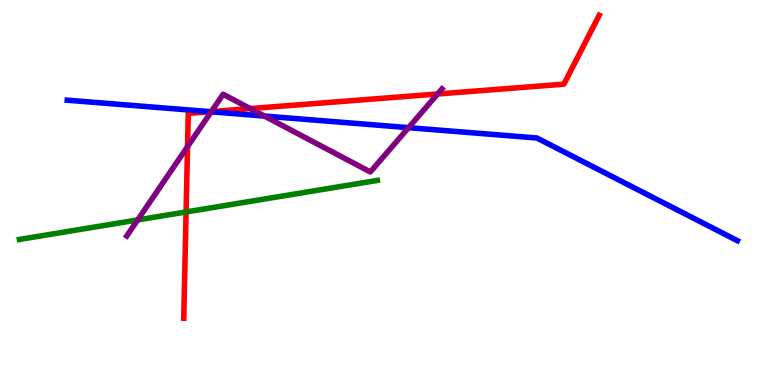[{'lines': ['blue', 'red'], 'intersections': [{'x': 2.71, 'y': 7.1}]}, {'lines': ['green', 'red'], 'intersections': [{'x': 2.4, 'y': 4.49}]}, {'lines': ['purple', 'red'], 'intersections': [{'x': 2.42, 'y': 6.19}, {'x': 2.73, 'y': 7.1}, {'x': 3.23, 'y': 7.18}, {'x': 5.65, 'y': 7.56}]}, {'lines': ['blue', 'green'], 'intersections': []}, {'lines': ['blue', 'purple'], 'intersections': [{'x': 2.73, 'y': 7.1}, {'x': 3.41, 'y': 6.99}, {'x': 5.27, 'y': 6.68}]}, {'lines': ['green', 'purple'], 'intersections': [{'x': 1.78, 'y': 4.29}]}]